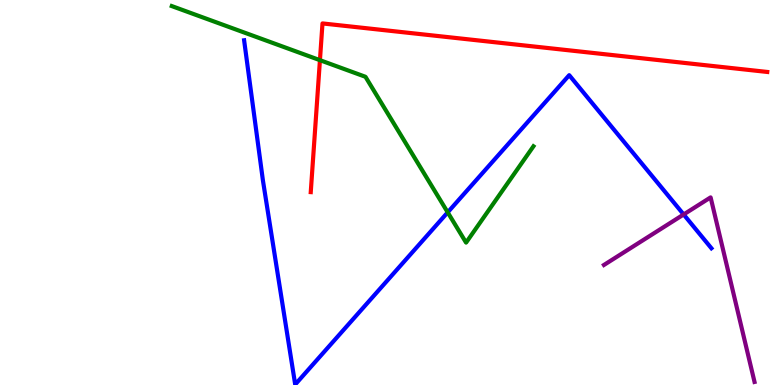[{'lines': ['blue', 'red'], 'intersections': []}, {'lines': ['green', 'red'], 'intersections': [{'x': 4.13, 'y': 8.44}]}, {'lines': ['purple', 'red'], 'intersections': []}, {'lines': ['blue', 'green'], 'intersections': [{'x': 5.78, 'y': 4.48}]}, {'lines': ['blue', 'purple'], 'intersections': [{'x': 8.82, 'y': 4.43}]}, {'lines': ['green', 'purple'], 'intersections': []}]